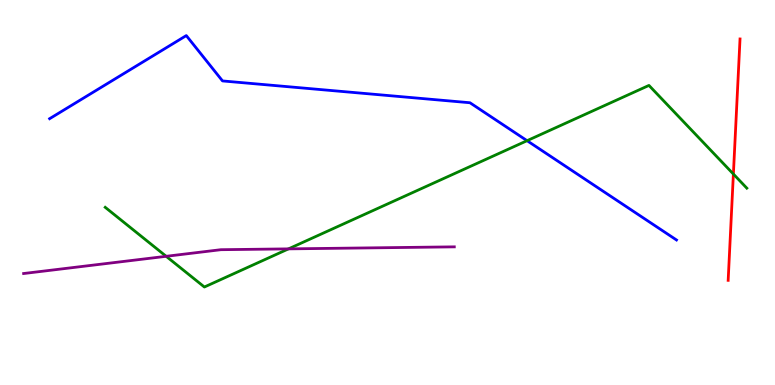[{'lines': ['blue', 'red'], 'intersections': []}, {'lines': ['green', 'red'], 'intersections': [{'x': 9.46, 'y': 5.48}]}, {'lines': ['purple', 'red'], 'intersections': []}, {'lines': ['blue', 'green'], 'intersections': [{'x': 6.8, 'y': 6.35}]}, {'lines': ['blue', 'purple'], 'intersections': []}, {'lines': ['green', 'purple'], 'intersections': [{'x': 2.14, 'y': 3.34}, {'x': 3.72, 'y': 3.54}]}]